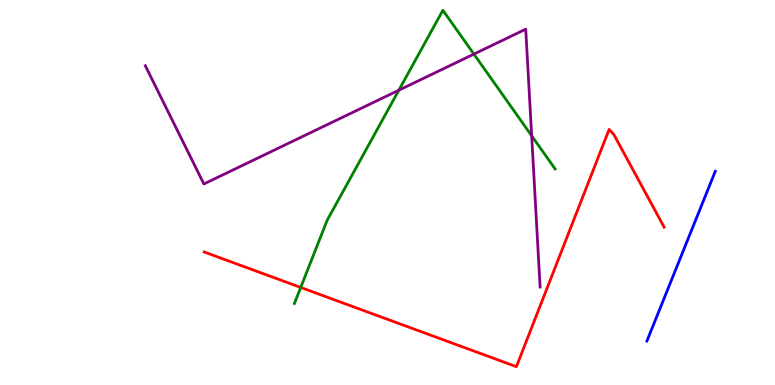[{'lines': ['blue', 'red'], 'intersections': []}, {'lines': ['green', 'red'], 'intersections': [{'x': 3.88, 'y': 2.53}]}, {'lines': ['purple', 'red'], 'intersections': []}, {'lines': ['blue', 'green'], 'intersections': []}, {'lines': ['blue', 'purple'], 'intersections': []}, {'lines': ['green', 'purple'], 'intersections': [{'x': 5.15, 'y': 7.66}, {'x': 6.11, 'y': 8.59}, {'x': 6.86, 'y': 6.47}]}]